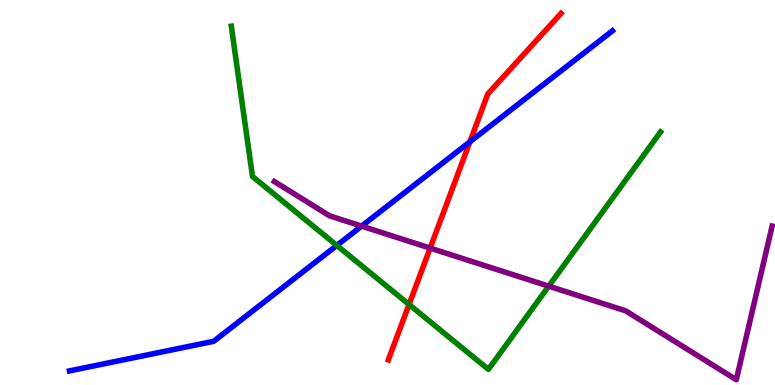[{'lines': ['blue', 'red'], 'intersections': [{'x': 6.06, 'y': 6.32}]}, {'lines': ['green', 'red'], 'intersections': [{'x': 5.28, 'y': 2.09}]}, {'lines': ['purple', 'red'], 'intersections': [{'x': 5.55, 'y': 3.56}]}, {'lines': ['blue', 'green'], 'intersections': [{'x': 4.35, 'y': 3.63}]}, {'lines': ['blue', 'purple'], 'intersections': [{'x': 4.67, 'y': 4.13}]}, {'lines': ['green', 'purple'], 'intersections': [{'x': 7.08, 'y': 2.57}]}]